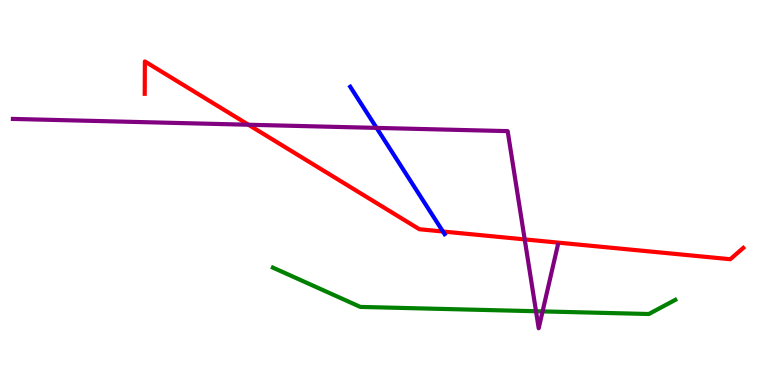[{'lines': ['blue', 'red'], 'intersections': [{'x': 5.72, 'y': 3.99}]}, {'lines': ['green', 'red'], 'intersections': []}, {'lines': ['purple', 'red'], 'intersections': [{'x': 3.21, 'y': 6.76}, {'x': 6.77, 'y': 3.78}]}, {'lines': ['blue', 'green'], 'intersections': []}, {'lines': ['blue', 'purple'], 'intersections': [{'x': 4.86, 'y': 6.68}]}, {'lines': ['green', 'purple'], 'intersections': [{'x': 6.92, 'y': 1.92}, {'x': 7.0, 'y': 1.91}]}]